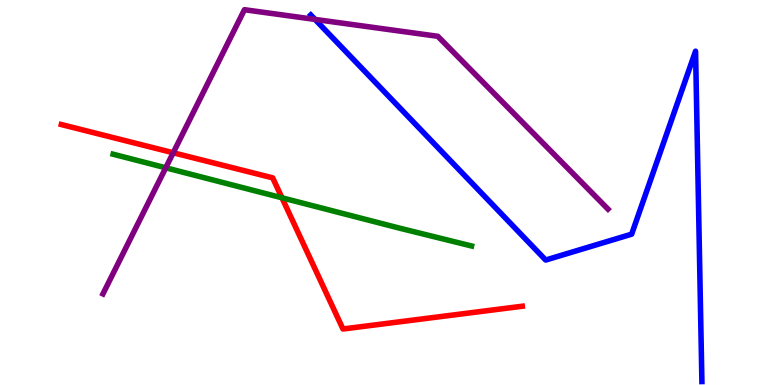[{'lines': ['blue', 'red'], 'intersections': []}, {'lines': ['green', 'red'], 'intersections': [{'x': 3.64, 'y': 4.86}]}, {'lines': ['purple', 'red'], 'intersections': [{'x': 2.24, 'y': 6.03}]}, {'lines': ['blue', 'green'], 'intersections': []}, {'lines': ['blue', 'purple'], 'intersections': [{'x': 4.06, 'y': 9.5}]}, {'lines': ['green', 'purple'], 'intersections': [{'x': 2.14, 'y': 5.64}]}]